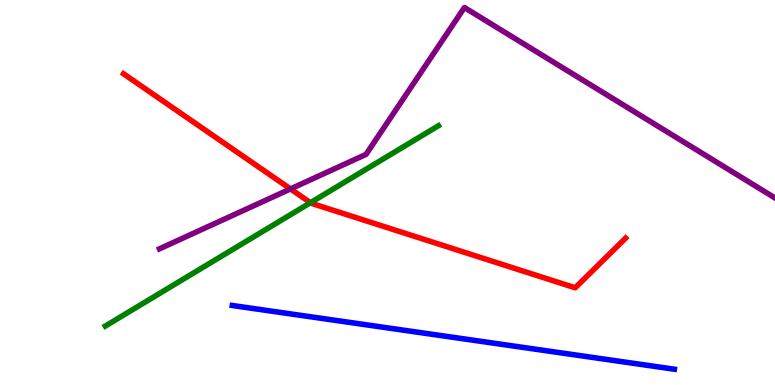[{'lines': ['blue', 'red'], 'intersections': []}, {'lines': ['green', 'red'], 'intersections': [{'x': 4.01, 'y': 4.74}]}, {'lines': ['purple', 'red'], 'intersections': [{'x': 3.75, 'y': 5.09}]}, {'lines': ['blue', 'green'], 'intersections': []}, {'lines': ['blue', 'purple'], 'intersections': []}, {'lines': ['green', 'purple'], 'intersections': []}]